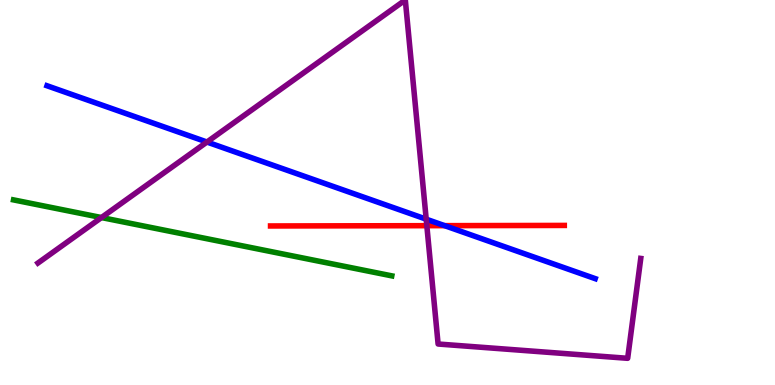[{'lines': ['blue', 'red'], 'intersections': [{'x': 5.74, 'y': 4.14}]}, {'lines': ['green', 'red'], 'intersections': []}, {'lines': ['purple', 'red'], 'intersections': [{'x': 5.51, 'y': 4.14}]}, {'lines': ['blue', 'green'], 'intersections': []}, {'lines': ['blue', 'purple'], 'intersections': [{'x': 2.67, 'y': 6.31}, {'x': 5.5, 'y': 4.31}]}, {'lines': ['green', 'purple'], 'intersections': [{'x': 1.31, 'y': 4.35}]}]